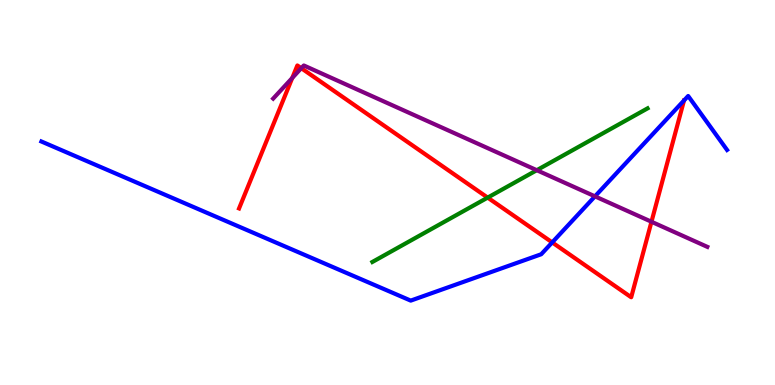[{'lines': ['blue', 'red'], 'intersections': [{'x': 7.13, 'y': 3.7}]}, {'lines': ['green', 'red'], 'intersections': [{'x': 6.29, 'y': 4.87}]}, {'lines': ['purple', 'red'], 'intersections': [{'x': 3.77, 'y': 7.98}, {'x': 3.89, 'y': 8.23}, {'x': 8.41, 'y': 4.24}]}, {'lines': ['blue', 'green'], 'intersections': []}, {'lines': ['blue', 'purple'], 'intersections': [{'x': 7.68, 'y': 4.9}]}, {'lines': ['green', 'purple'], 'intersections': [{'x': 6.93, 'y': 5.58}]}]